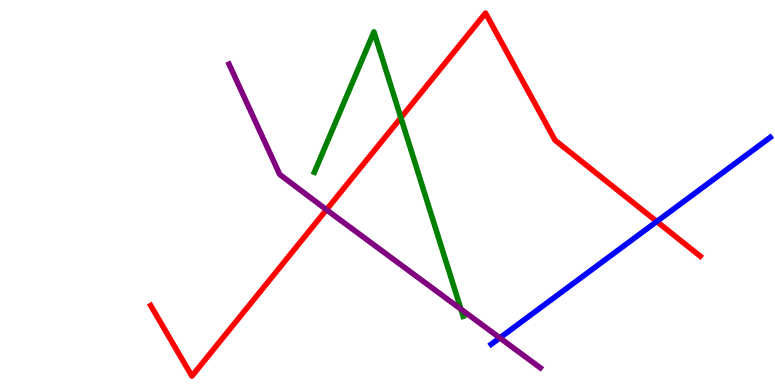[{'lines': ['blue', 'red'], 'intersections': [{'x': 8.47, 'y': 4.25}]}, {'lines': ['green', 'red'], 'intersections': [{'x': 5.17, 'y': 6.94}]}, {'lines': ['purple', 'red'], 'intersections': [{'x': 4.21, 'y': 4.55}]}, {'lines': ['blue', 'green'], 'intersections': []}, {'lines': ['blue', 'purple'], 'intersections': [{'x': 6.45, 'y': 1.22}]}, {'lines': ['green', 'purple'], 'intersections': [{'x': 5.95, 'y': 1.97}]}]